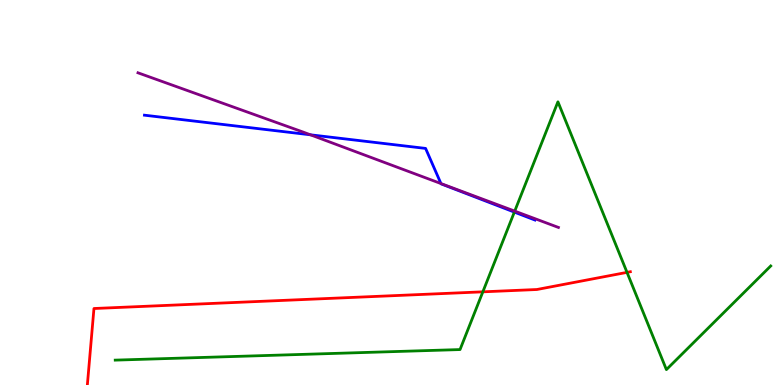[{'lines': ['blue', 'red'], 'intersections': []}, {'lines': ['green', 'red'], 'intersections': [{'x': 6.23, 'y': 2.42}, {'x': 8.09, 'y': 2.93}]}, {'lines': ['purple', 'red'], 'intersections': []}, {'lines': ['blue', 'green'], 'intersections': [{'x': 6.64, 'y': 4.49}]}, {'lines': ['blue', 'purple'], 'intersections': [{'x': 4.01, 'y': 6.5}, {'x': 5.69, 'y': 5.23}]}, {'lines': ['green', 'purple'], 'intersections': [{'x': 6.64, 'y': 4.52}]}]